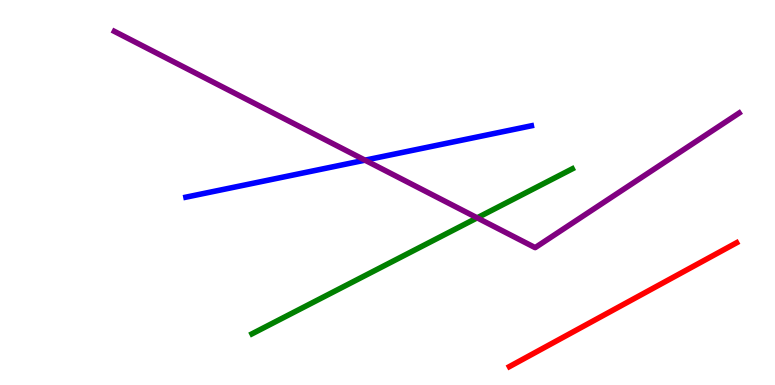[{'lines': ['blue', 'red'], 'intersections': []}, {'lines': ['green', 'red'], 'intersections': []}, {'lines': ['purple', 'red'], 'intersections': []}, {'lines': ['blue', 'green'], 'intersections': []}, {'lines': ['blue', 'purple'], 'intersections': [{'x': 4.71, 'y': 5.84}]}, {'lines': ['green', 'purple'], 'intersections': [{'x': 6.16, 'y': 4.34}]}]